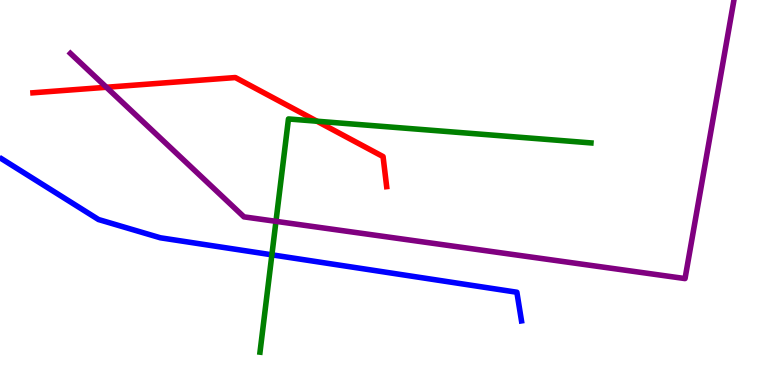[{'lines': ['blue', 'red'], 'intersections': []}, {'lines': ['green', 'red'], 'intersections': [{'x': 4.09, 'y': 6.85}]}, {'lines': ['purple', 'red'], 'intersections': [{'x': 1.37, 'y': 7.73}]}, {'lines': ['blue', 'green'], 'intersections': [{'x': 3.51, 'y': 3.38}]}, {'lines': ['blue', 'purple'], 'intersections': []}, {'lines': ['green', 'purple'], 'intersections': [{'x': 3.56, 'y': 4.25}]}]